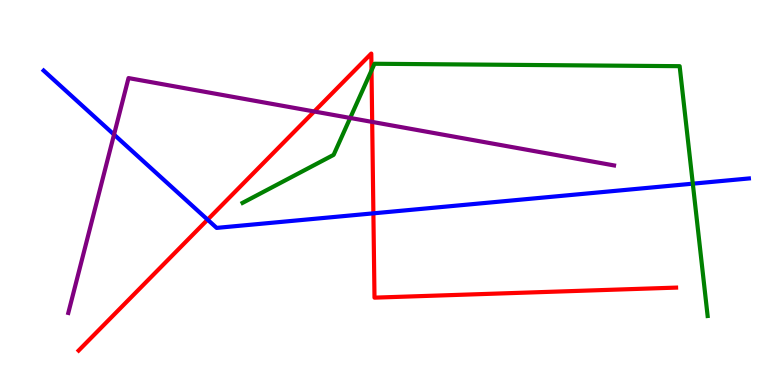[{'lines': ['blue', 'red'], 'intersections': [{'x': 2.68, 'y': 4.29}, {'x': 4.82, 'y': 4.46}]}, {'lines': ['green', 'red'], 'intersections': [{'x': 4.79, 'y': 8.17}]}, {'lines': ['purple', 'red'], 'intersections': [{'x': 4.05, 'y': 7.1}, {'x': 4.8, 'y': 6.83}]}, {'lines': ['blue', 'green'], 'intersections': [{'x': 8.94, 'y': 5.23}]}, {'lines': ['blue', 'purple'], 'intersections': [{'x': 1.47, 'y': 6.5}]}, {'lines': ['green', 'purple'], 'intersections': [{'x': 4.52, 'y': 6.94}]}]